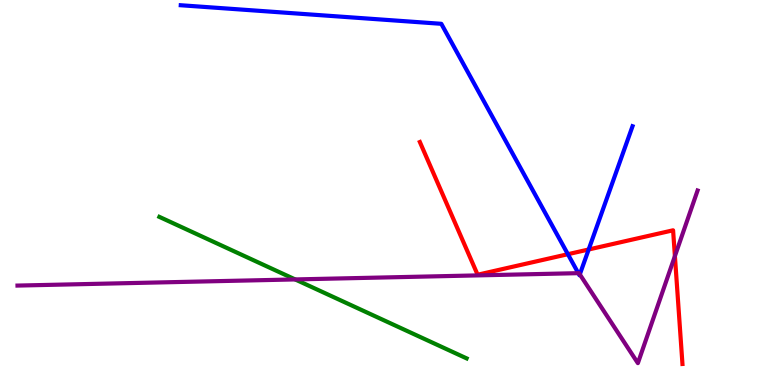[{'lines': ['blue', 'red'], 'intersections': [{'x': 7.33, 'y': 3.4}, {'x': 7.6, 'y': 3.52}]}, {'lines': ['green', 'red'], 'intersections': []}, {'lines': ['purple', 'red'], 'intersections': [{'x': 8.71, 'y': 3.35}]}, {'lines': ['blue', 'green'], 'intersections': []}, {'lines': ['blue', 'purple'], 'intersections': [{'x': 7.46, 'y': 2.9}, {'x': 7.48, 'y': 2.87}]}, {'lines': ['green', 'purple'], 'intersections': [{'x': 3.81, 'y': 2.74}]}]